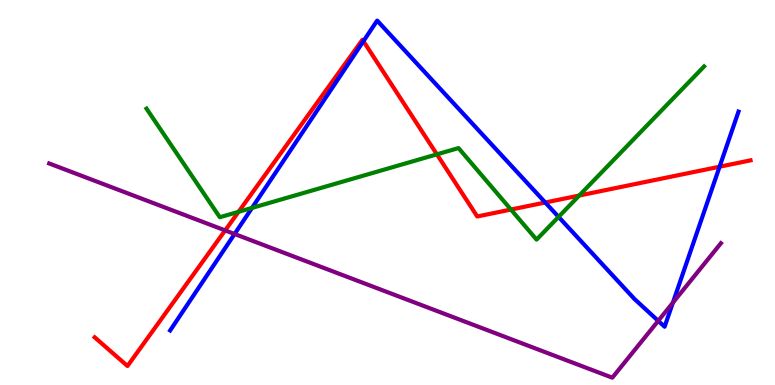[{'lines': ['blue', 'red'], 'intersections': [{'x': 4.69, 'y': 8.93}, {'x': 7.04, 'y': 4.74}, {'x': 9.28, 'y': 5.67}]}, {'lines': ['green', 'red'], 'intersections': [{'x': 3.08, 'y': 4.5}, {'x': 5.64, 'y': 5.99}, {'x': 6.59, 'y': 4.56}, {'x': 7.47, 'y': 4.92}]}, {'lines': ['purple', 'red'], 'intersections': [{'x': 2.91, 'y': 4.02}]}, {'lines': ['blue', 'green'], 'intersections': [{'x': 3.25, 'y': 4.6}, {'x': 7.21, 'y': 4.37}]}, {'lines': ['blue', 'purple'], 'intersections': [{'x': 3.03, 'y': 3.92}, {'x': 8.49, 'y': 1.67}, {'x': 8.68, 'y': 2.14}]}, {'lines': ['green', 'purple'], 'intersections': []}]